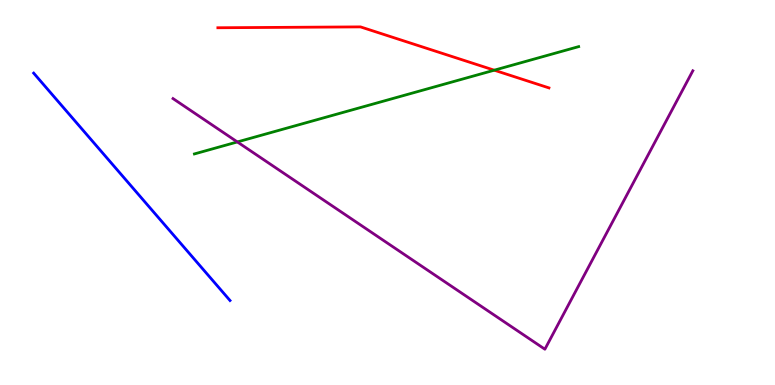[{'lines': ['blue', 'red'], 'intersections': []}, {'lines': ['green', 'red'], 'intersections': [{'x': 6.38, 'y': 8.18}]}, {'lines': ['purple', 'red'], 'intersections': []}, {'lines': ['blue', 'green'], 'intersections': []}, {'lines': ['blue', 'purple'], 'intersections': []}, {'lines': ['green', 'purple'], 'intersections': [{'x': 3.06, 'y': 6.31}]}]